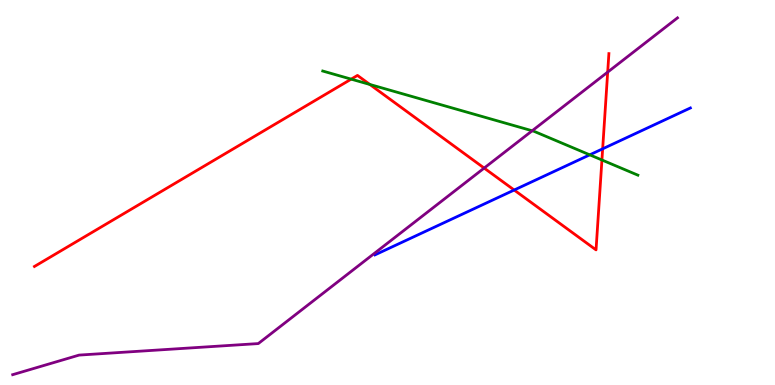[{'lines': ['blue', 'red'], 'intersections': [{'x': 6.63, 'y': 5.06}, {'x': 7.78, 'y': 6.13}]}, {'lines': ['green', 'red'], 'intersections': [{'x': 4.53, 'y': 7.94}, {'x': 4.77, 'y': 7.81}, {'x': 7.77, 'y': 5.84}]}, {'lines': ['purple', 'red'], 'intersections': [{'x': 6.25, 'y': 5.63}, {'x': 7.84, 'y': 8.13}]}, {'lines': ['blue', 'green'], 'intersections': [{'x': 7.61, 'y': 5.98}]}, {'lines': ['blue', 'purple'], 'intersections': []}, {'lines': ['green', 'purple'], 'intersections': [{'x': 6.87, 'y': 6.6}]}]